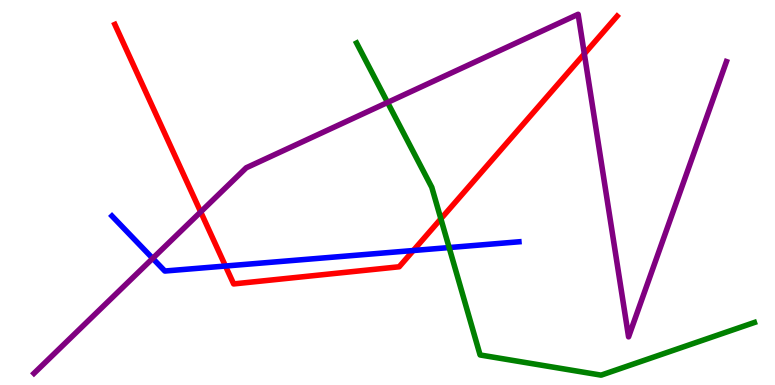[{'lines': ['blue', 'red'], 'intersections': [{'x': 2.91, 'y': 3.09}, {'x': 5.33, 'y': 3.49}]}, {'lines': ['green', 'red'], 'intersections': [{'x': 5.69, 'y': 4.32}]}, {'lines': ['purple', 'red'], 'intersections': [{'x': 2.59, 'y': 4.5}, {'x': 7.54, 'y': 8.6}]}, {'lines': ['blue', 'green'], 'intersections': [{'x': 5.8, 'y': 3.57}]}, {'lines': ['blue', 'purple'], 'intersections': [{'x': 1.97, 'y': 3.29}]}, {'lines': ['green', 'purple'], 'intersections': [{'x': 5.0, 'y': 7.34}]}]